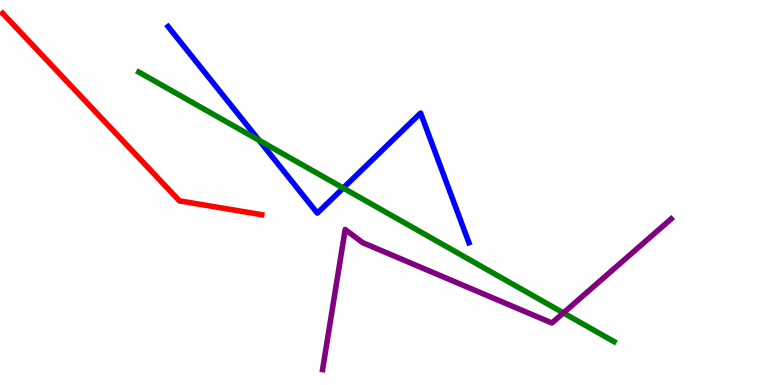[{'lines': ['blue', 'red'], 'intersections': []}, {'lines': ['green', 'red'], 'intersections': []}, {'lines': ['purple', 'red'], 'intersections': []}, {'lines': ['blue', 'green'], 'intersections': [{'x': 3.34, 'y': 6.36}, {'x': 4.43, 'y': 5.12}]}, {'lines': ['blue', 'purple'], 'intersections': []}, {'lines': ['green', 'purple'], 'intersections': [{'x': 7.27, 'y': 1.87}]}]